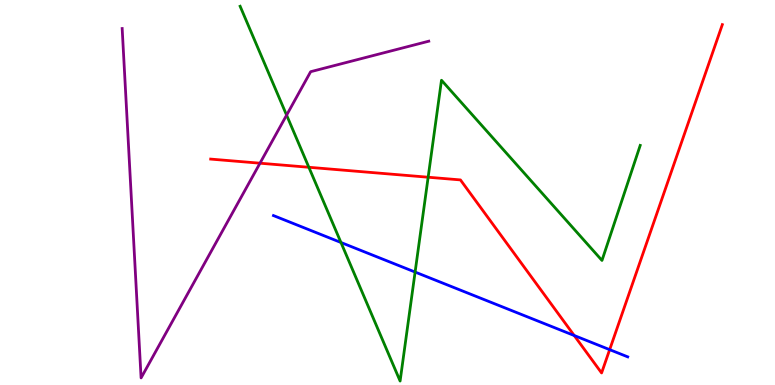[{'lines': ['blue', 'red'], 'intersections': [{'x': 7.41, 'y': 1.29}, {'x': 7.87, 'y': 0.918}]}, {'lines': ['green', 'red'], 'intersections': [{'x': 3.99, 'y': 5.66}, {'x': 5.52, 'y': 5.4}]}, {'lines': ['purple', 'red'], 'intersections': [{'x': 3.35, 'y': 5.76}]}, {'lines': ['blue', 'green'], 'intersections': [{'x': 4.4, 'y': 3.7}, {'x': 5.36, 'y': 2.93}]}, {'lines': ['blue', 'purple'], 'intersections': []}, {'lines': ['green', 'purple'], 'intersections': [{'x': 3.7, 'y': 7.01}]}]